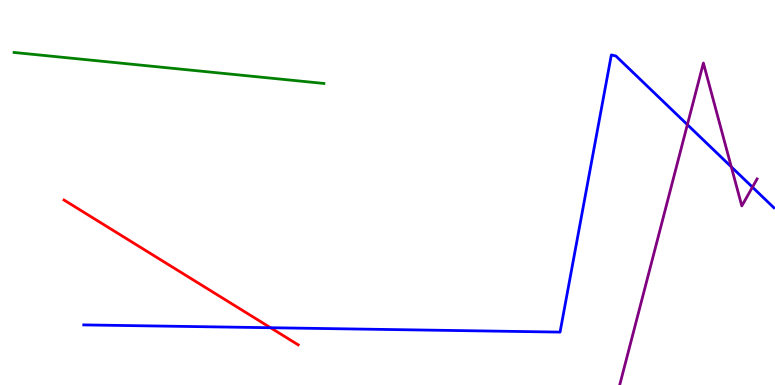[{'lines': ['blue', 'red'], 'intersections': [{'x': 3.49, 'y': 1.49}]}, {'lines': ['green', 'red'], 'intersections': []}, {'lines': ['purple', 'red'], 'intersections': []}, {'lines': ['blue', 'green'], 'intersections': []}, {'lines': ['blue', 'purple'], 'intersections': [{'x': 8.87, 'y': 6.76}, {'x': 9.44, 'y': 5.67}, {'x': 9.71, 'y': 5.14}]}, {'lines': ['green', 'purple'], 'intersections': []}]